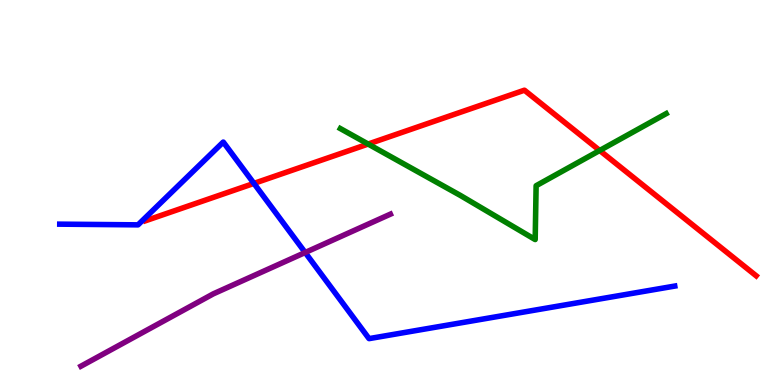[{'lines': ['blue', 'red'], 'intersections': [{'x': 3.28, 'y': 5.24}]}, {'lines': ['green', 'red'], 'intersections': [{'x': 4.75, 'y': 6.26}, {'x': 7.74, 'y': 6.09}]}, {'lines': ['purple', 'red'], 'intersections': []}, {'lines': ['blue', 'green'], 'intersections': []}, {'lines': ['blue', 'purple'], 'intersections': [{'x': 3.94, 'y': 3.44}]}, {'lines': ['green', 'purple'], 'intersections': []}]